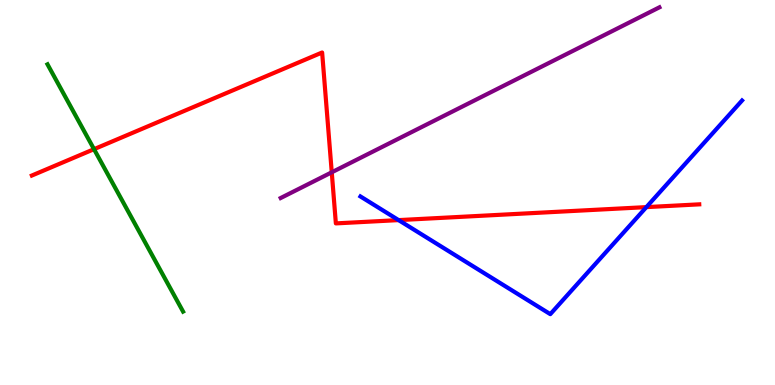[{'lines': ['blue', 'red'], 'intersections': [{'x': 5.14, 'y': 4.28}, {'x': 8.34, 'y': 4.62}]}, {'lines': ['green', 'red'], 'intersections': [{'x': 1.21, 'y': 6.13}]}, {'lines': ['purple', 'red'], 'intersections': [{'x': 4.28, 'y': 5.52}]}, {'lines': ['blue', 'green'], 'intersections': []}, {'lines': ['blue', 'purple'], 'intersections': []}, {'lines': ['green', 'purple'], 'intersections': []}]